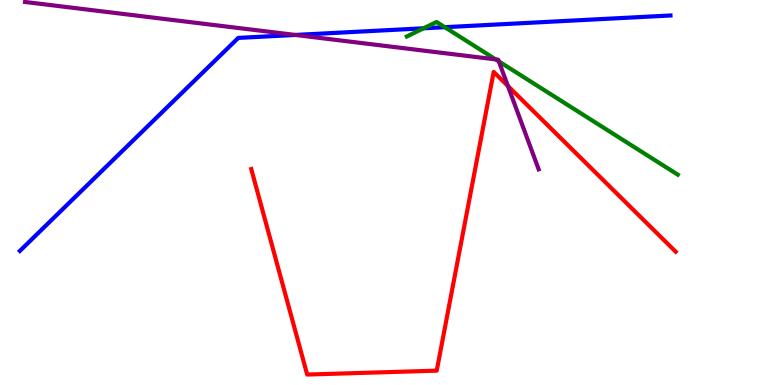[{'lines': ['blue', 'red'], 'intersections': []}, {'lines': ['green', 'red'], 'intersections': []}, {'lines': ['purple', 'red'], 'intersections': [{'x': 6.55, 'y': 7.77}]}, {'lines': ['blue', 'green'], 'intersections': [{'x': 5.47, 'y': 9.27}, {'x': 5.74, 'y': 9.29}]}, {'lines': ['blue', 'purple'], 'intersections': [{'x': 3.81, 'y': 9.09}]}, {'lines': ['green', 'purple'], 'intersections': [{'x': 6.4, 'y': 8.46}, {'x': 6.44, 'y': 8.41}]}]